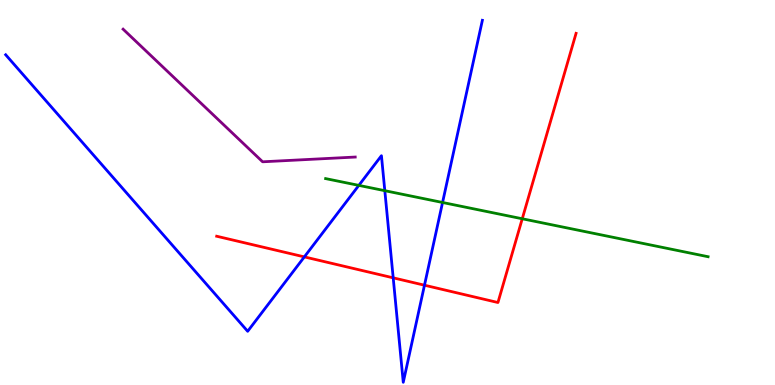[{'lines': ['blue', 'red'], 'intersections': [{'x': 3.93, 'y': 3.33}, {'x': 5.07, 'y': 2.78}, {'x': 5.48, 'y': 2.59}]}, {'lines': ['green', 'red'], 'intersections': [{'x': 6.74, 'y': 4.32}]}, {'lines': ['purple', 'red'], 'intersections': []}, {'lines': ['blue', 'green'], 'intersections': [{'x': 4.63, 'y': 5.18}, {'x': 4.97, 'y': 5.05}, {'x': 5.71, 'y': 4.74}]}, {'lines': ['blue', 'purple'], 'intersections': []}, {'lines': ['green', 'purple'], 'intersections': []}]